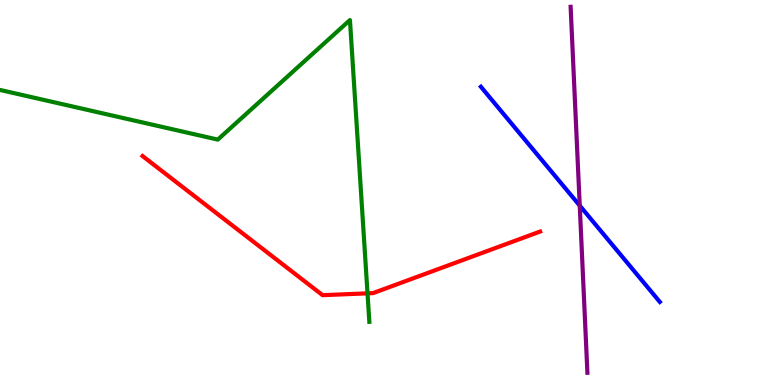[{'lines': ['blue', 'red'], 'intersections': []}, {'lines': ['green', 'red'], 'intersections': [{'x': 4.74, 'y': 2.38}]}, {'lines': ['purple', 'red'], 'intersections': []}, {'lines': ['blue', 'green'], 'intersections': []}, {'lines': ['blue', 'purple'], 'intersections': [{'x': 7.48, 'y': 4.66}]}, {'lines': ['green', 'purple'], 'intersections': []}]